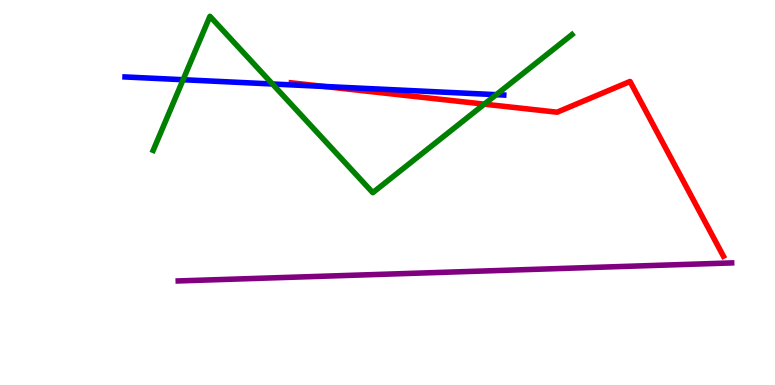[{'lines': ['blue', 'red'], 'intersections': [{'x': 4.18, 'y': 7.75}]}, {'lines': ['green', 'red'], 'intersections': [{'x': 6.25, 'y': 7.29}]}, {'lines': ['purple', 'red'], 'intersections': []}, {'lines': ['blue', 'green'], 'intersections': [{'x': 2.36, 'y': 7.93}, {'x': 3.52, 'y': 7.82}, {'x': 6.4, 'y': 7.54}]}, {'lines': ['blue', 'purple'], 'intersections': []}, {'lines': ['green', 'purple'], 'intersections': []}]